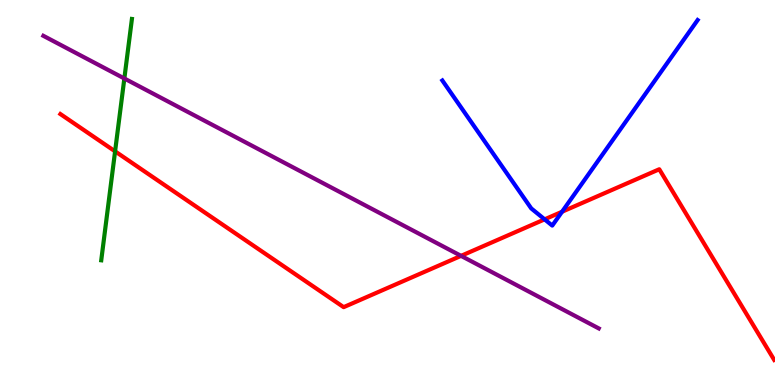[{'lines': ['blue', 'red'], 'intersections': [{'x': 7.03, 'y': 4.3}, {'x': 7.25, 'y': 4.5}]}, {'lines': ['green', 'red'], 'intersections': [{'x': 1.49, 'y': 6.07}]}, {'lines': ['purple', 'red'], 'intersections': [{'x': 5.95, 'y': 3.35}]}, {'lines': ['blue', 'green'], 'intersections': []}, {'lines': ['blue', 'purple'], 'intersections': []}, {'lines': ['green', 'purple'], 'intersections': [{'x': 1.6, 'y': 7.96}]}]